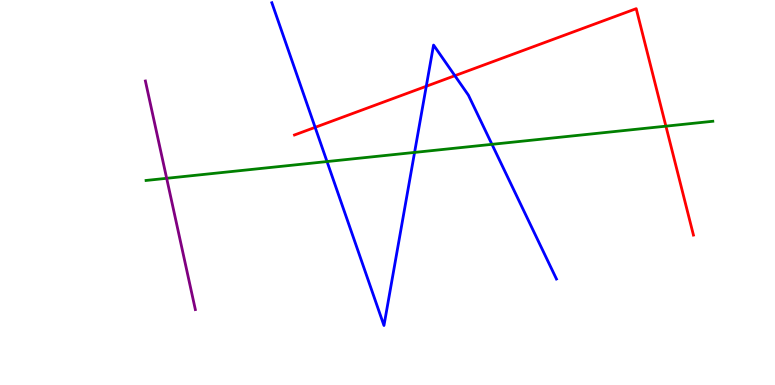[{'lines': ['blue', 'red'], 'intersections': [{'x': 4.07, 'y': 6.69}, {'x': 5.5, 'y': 7.76}, {'x': 5.87, 'y': 8.03}]}, {'lines': ['green', 'red'], 'intersections': [{'x': 8.59, 'y': 6.72}]}, {'lines': ['purple', 'red'], 'intersections': []}, {'lines': ['blue', 'green'], 'intersections': [{'x': 4.22, 'y': 5.8}, {'x': 5.35, 'y': 6.04}, {'x': 6.35, 'y': 6.25}]}, {'lines': ['blue', 'purple'], 'intersections': []}, {'lines': ['green', 'purple'], 'intersections': [{'x': 2.15, 'y': 5.37}]}]